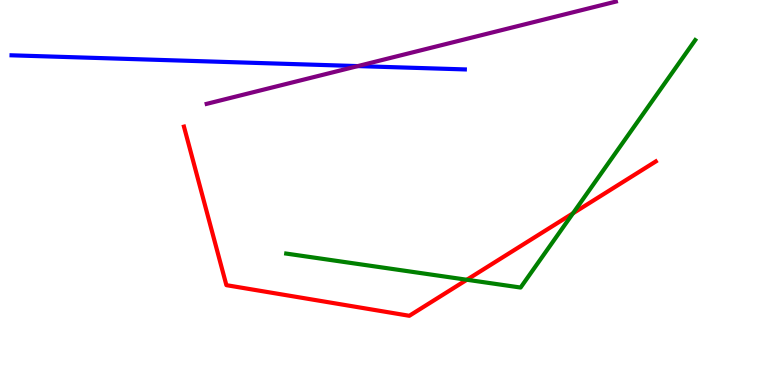[{'lines': ['blue', 'red'], 'intersections': []}, {'lines': ['green', 'red'], 'intersections': [{'x': 6.02, 'y': 2.73}, {'x': 7.39, 'y': 4.46}]}, {'lines': ['purple', 'red'], 'intersections': []}, {'lines': ['blue', 'green'], 'intersections': []}, {'lines': ['blue', 'purple'], 'intersections': [{'x': 4.62, 'y': 8.28}]}, {'lines': ['green', 'purple'], 'intersections': []}]